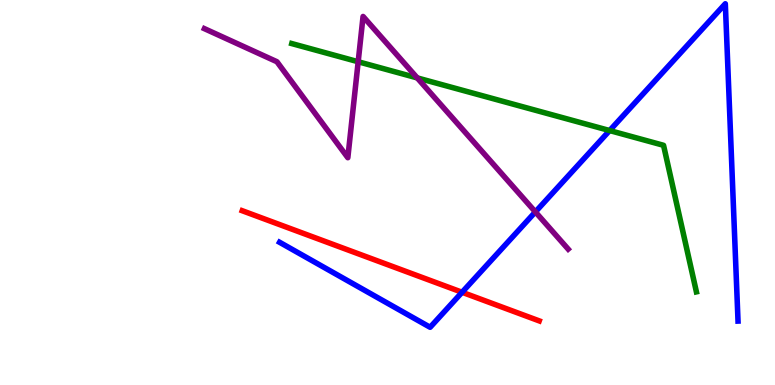[{'lines': ['blue', 'red'], 'intersections': [{'x': 5.96, 'y': 2.41}]}, {'lines': ['green', 'red'], 'intersections': []}, {'lines': ['purple', 'red'], 'intersections': []}, {'lines': ['blue', 'green'], 'intersections': [{'x': 7.87, 'y': 6.61}]}, {'lines': ['blue', 'purple'], 'intersections': [{'x': 6.91, 'y': 4.5}]}, {'lines': ['green', 'purple'], 'intersections': [{'x': 4.62, 'y': 8.4}, {'x': 5.38, 'y': 7.98}]}]